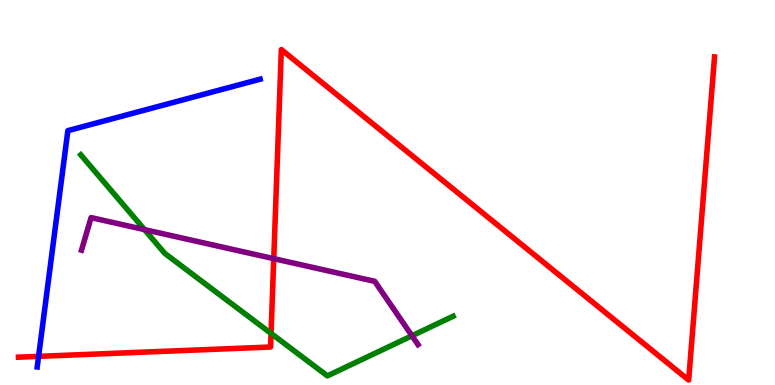[{'lines': ['blue', 'red'], 'intersections': [{'x': 0.498, 'y': 0.744}]}, {'lines': ['green', 'red'], 'intersections': [{'x': 3.5, 'y': 1.34}]}, {'lines': ['purple', 'red'], 'intersections': [{'x': 3.53, 'y': 3.28}]}, {'lines': ['blue', 'green'], 'intersections': []}, {'lines': ['blue', 'purple'], 'intersections': []}, {'lines': ['green', 'purple'], 'intersections': [{'x': 1.86, 'y': 4.04}, {'x': 5.32, 'y': 1.28}]}]